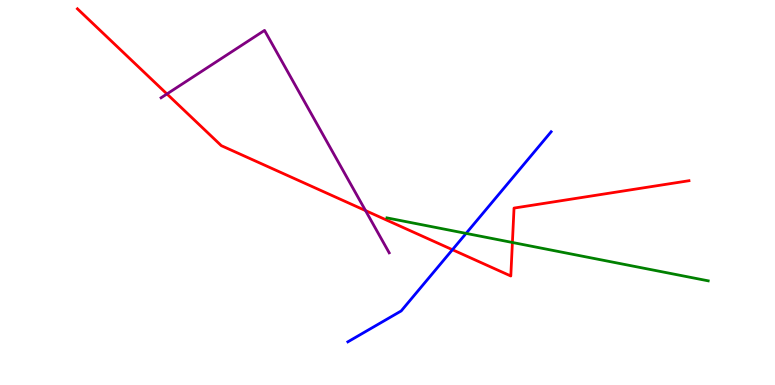[{'lines': ['blue', 'red'], 'intersections': [{'x': 5.84, 'y': 3.51}]}, {'lines': ['green', 'red'], 'intersections': [{'x': 6.61, 'y': 3.7}]}, {'lines': ['purple', 'red'], 'intersections': [{'x': 2.15, 'y': 7.56}, {'x': 4.72, 'y': 4.53}]}, {'lines': ['blue', 'green'], 'intersections': [{'x': 6.01, 'y': 3.94}]}, {'lines': ['blue', 'purple'], 'intersections': []}, {'lines': ['green', 'purple'], 'intersections': []}]